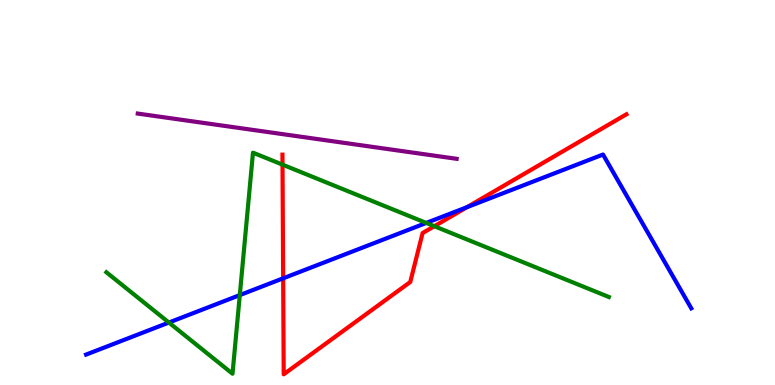[{'lines': ['blue', 'red'], 'intersections': [{'x': 3.65, 'y': 2.77}, {'x': 6.03, 'y': 4.62}]}, {'lines': ['green', 'red'], 'intersections': [{'x': 3.65, 'y': 5.72}, {'x': 5.6, 'y': 4.12}]}, {'lines': ['purple', 'red'], 'intersections': []}, {'lines': ['blue', 'green'], 'intersections': [{'x': 2.18, 'y': 1.62}, {'x': 3.09, 'y': 2.34}, {'x': 5.5, 'y': 4.21}]}, {'lines': ['blue', 'purple'], 'intersections': []}, {'lines': ['green', 'purple'], 'intersections': []}]